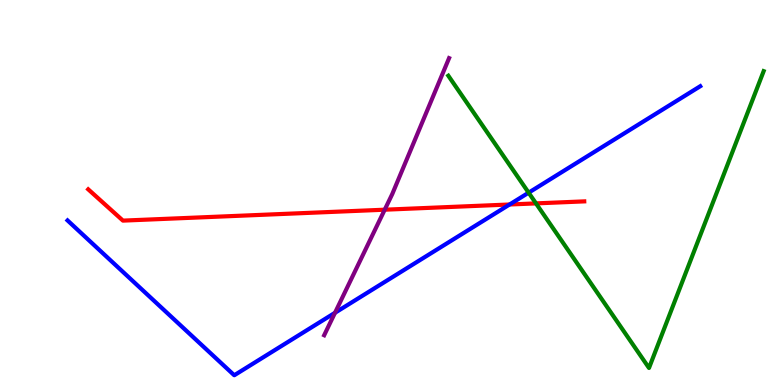[{'lines': ['blue', 'red'], 'intersections': [{'x': 6.58, 'y': 4.69}]}, {'lines': ['green', 'red'], 'intersections': [{'x': 6.92, 'y': 4.72}]}, {'lines': ['purple', 'red'], 'intersections': [{'x': 4.96, 'y': 4.55}]}, {'lines': ['blue', 'green'], 'intersections': [{'x': 6.82, 'y': 5.0}]}, {'lines': ['blue', 'purple'], 'intersections': [{'x': 4.32, 'y': 1.88}]}, {'lines': ['green', 'purple'], 'intersections': []}]